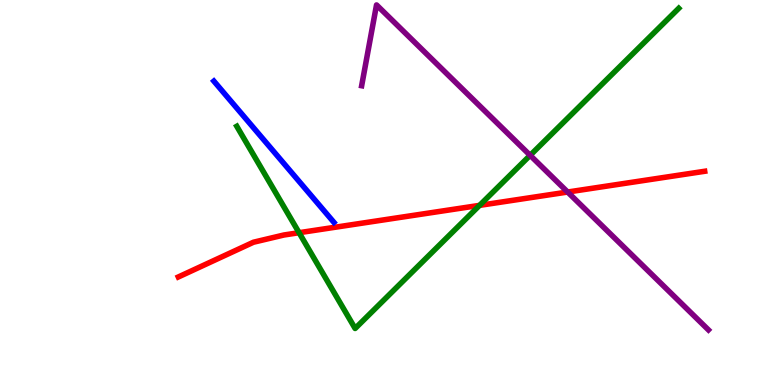[{'lines': ['blue', 'red'], 'intersections': []}, {'lines': ['green', 'red'], 'intersections': [{'x': 3.86, 'y': 3.96}, {'x': 6.19, 'y': 4.67}]}, {'lines': ['purple', 'red'], 'intersections': [{'x': 7.32, 'y': 5.01}]}, {'lines': ['blue', 'green'], 'intersections': []}, {'lines': ['blue', 'purple'], 'intersections': []}, {'lines': ['green', 'purple'], 'intersections': [{'x': 6.84, 'y': 5.97}]}]